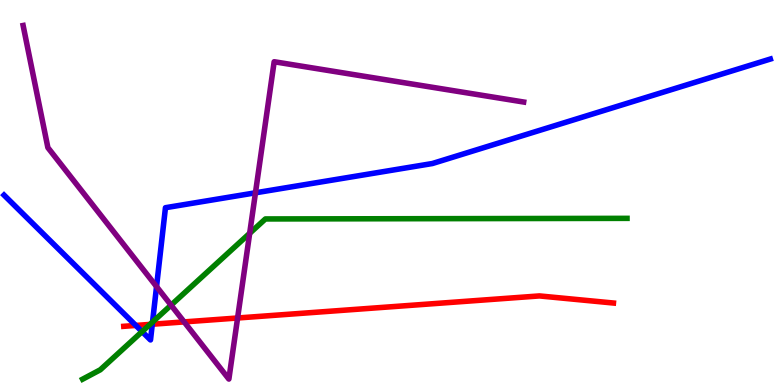[{'lines': ['blue', 'red'], 'intersections': [{'x': 1.75, 'y': 1.55}, {'x': 1.96, 'y': 1.58}]}, {'lines': ['green', 'red'], 'intersections': [{'x': 1.94, 'y': 1.57}]}, {'lines': ['purple', 'red'], 'intersections': [{'x': 2.38, 'y': 1.64}, {'x': 3.07, 'y': 1.74}]}, {'lines': ['blue', 'green'], 'intersections': [{'x': 1.83, 'y': 1.39}, {'x': 1.97, 'y': 1.63}]}, {'lines': ['blue', 'purple'], 'intersections': [{'x': 2.02, 'y': 2.56}, {'x': 3.3, 'y': 4.99}]}, {'lines': ['green', 'purple'], 'intersections': [{'x': 2.21, 'y': 2.07}, {'x': 3.22, 'y': 3.94}]}]